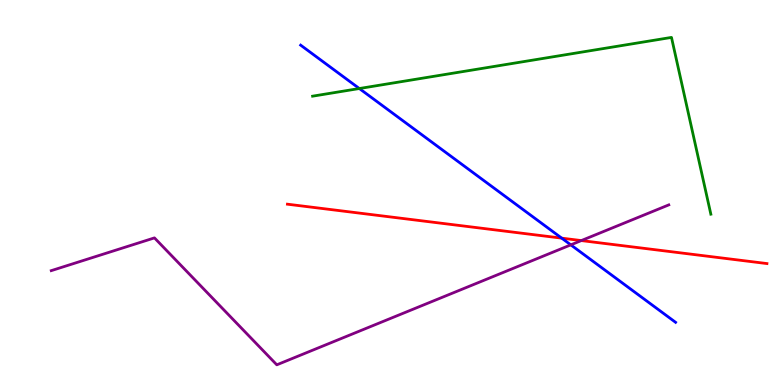[{'lines': ['blue', 'red'], 'intersections': [{'x': 7.25, 'y': 3.81}]}, {'lines': ['green', 'red'], 'intersections': []}, {'lines': ['purple', 'red'], 'intersections': [{'x': 7.5, 'y': 3.75}]}, {'lines': ['blue', 'green'], 'intersections': [{'x': 4.64, 'y': 7.7}]}, {'lines': ['blue', 'purple'], 'intersections': [{'x': 7.37, 'y': 3.64}]}, {'lines': ['green', 'purple'], 'intersections': []}]